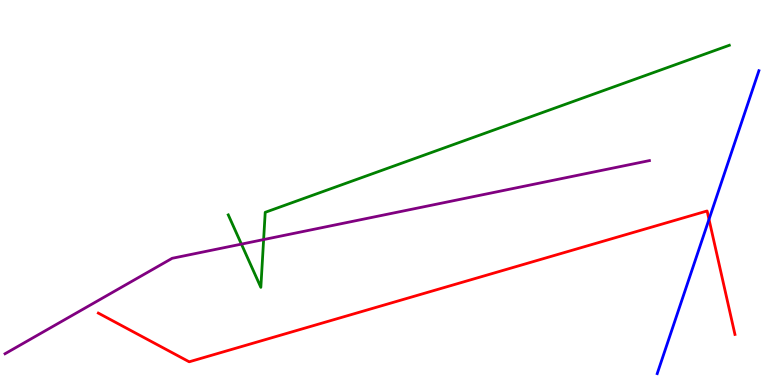[{'lines': ['blue', 'red'], 'intersections': [{'x': 9.15, 'y': 4.3}]}, {'lines': ['green', 'red'], 'intersections': []}, {'lines': ['purple', 'red'], 'intersections': []}, {'lines': ['blue', 'green'], 'intersections': []}, {'lines': ['blue', 'purple'], 'intersections': []}, {'lines': ['green', 'purple'], 'intersections': [{'x': 3.12, 'y': 3.66}, {'x': 3.4, 'y': 3.78}]}]